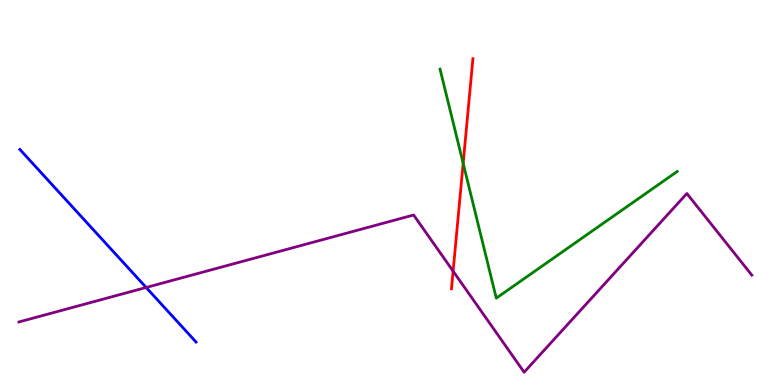[{'lines': ['blue', 'red'], 'intersections': []}, {'lines': ['green', 'red'], 'intersections': [{'x': 5.98, 'y': 5.76}]}, {'lines': ['purple', 'red'], 'intersections': [{'x': 5.85, 'y': 2.96}]}, {'lines': ['blue', 'green'], 'intersections': []}, {'lines': ['blue', 'purple'], 'intersections': [{'x': 1.89, 'y': 2.53}]}, {'lines': ['green', 'purple'], 'intersections': []}]